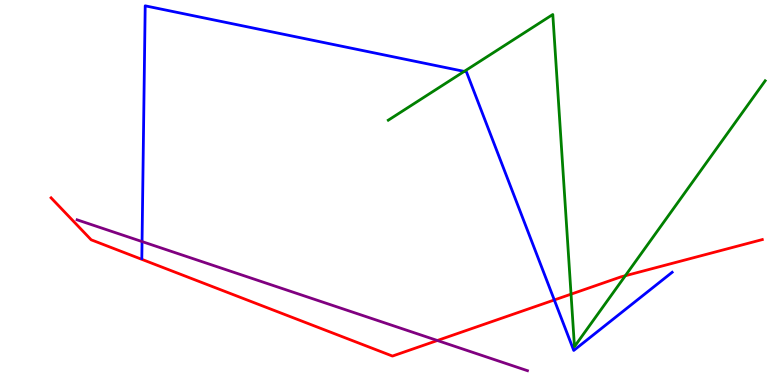[{'lines': ['blue', 'red'], 'intersections': [{'x': 7.15, 'y': 2.21}]}, {'lines': ['green', 'red'], 'intersections': [{'x': 7.37, 'y': 2.36}, {'x': 8.07, 'y': 2.84}]}, {'lines': ['purple', 'red'], 'intersections': [{'x': 5.64, 'y': 1.16}]}, {'lines': ['blue', 'green'], 'intersections': [{'x': 5.99, 'y': 8.15}]}, {'lines': ['blue', 'purple'], 'intersections': [{'x': 1.83, 'y': 3.73}]}, {'lines': ['green', 'purple'], 'intersections': []}]